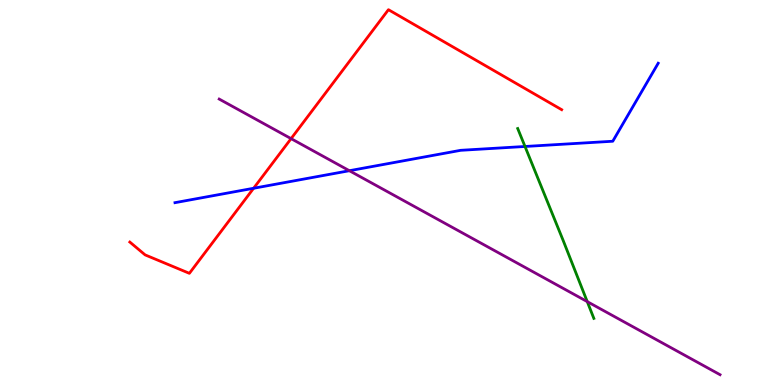[{'lines': ['blue', 'red'], 'intersections': [{'x': 3.27, 'y': 5.11}]}, {'lines': ['green', 'red'], 'intersections': []}, {'lines': ['purple', 'red'], 'intersections': [{'x': 3.76, 'y': 6.4}]}, {'lines': ['blue', 'green'], 'intersections': [{'x': 6.77, 'y': 6.2}]}, {'lines': ['blue', 'purple'], 'intersections': [{'x': 4.51, 'y': 5.57}]}, {'lines': ['green', 'purple'], 'intersections': [{'x': 7.58, 'y': 2.17}]}]